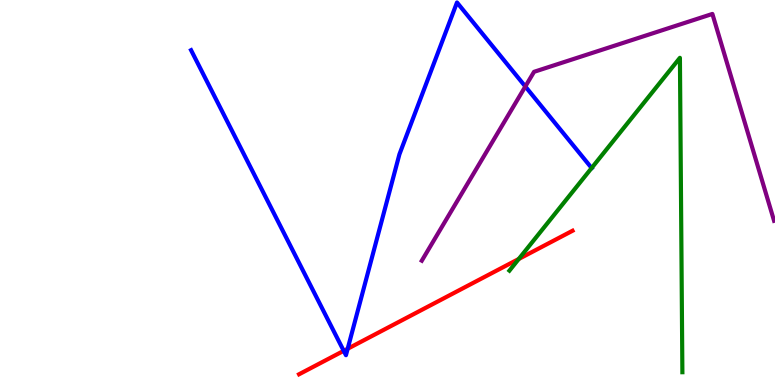[{'lines': ['blue', 'red'], 'intersections': [{'x': 4.44, 'y': 0.887}, {'x': 4.49, 'y': 0.941}]}, {'lines': ['green', 'red'], 'intersections': [{'x': 6.69, 'y': 3.27}]}, {'lines': ['purple', 'red'], 'intersections': []}, {'lines': ['blue', 'green'], 'intersections': [{'x': 7.63, 'y': 5.64}]}, {'lines': ['blue', 'purple'], 'intersections': [{'x': 6.78, 'y': 7.75}]}, {'lines': ['green', 'purple'], 'intersections': []}]